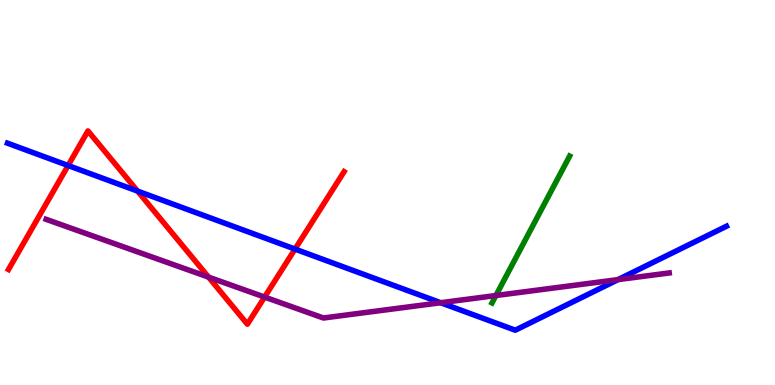[{'lines': ['blue', 'red'], 'intersections': [{'x': 0.879, 'y': 5.7}, {'x': 1.78, 'y': 5.04}, {'x': 3.81, 'y': 3.53}]}, {'lines': ['green', 'red'], 'intersections': []}, {'lines': ['purple', 'red'], 'intersections': [{'x': 2.69, 'y': 2.8}, {'x': 3.41, 'y': 2.28}]}, {'lines': ['blue', 'green'], 'intersections': []}, {'lines': ['blue', 'purple'], 'intersections': [{'x': 5.69, 'y': 2.14}, {'x': 7.97, 'y': 2.74}]}, {'lines': ['green', 'purple'], 'intersections': [{'x': 6.4, 'y': 2.32}]}]